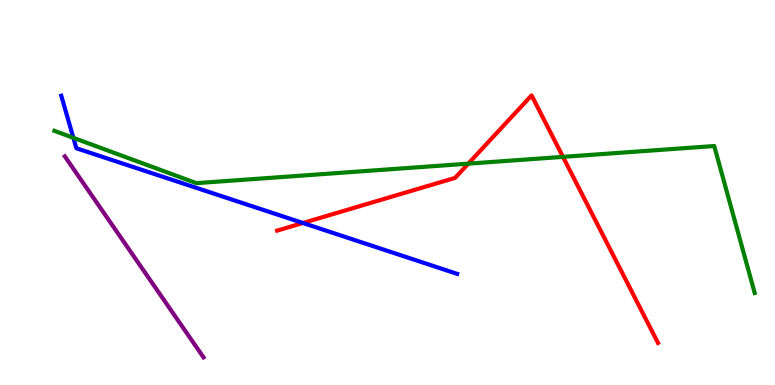[{'lines': ['blue', 'red'], 'intersections': [{'x': 3.91, 'y': 4.21}]}, {'lines': ['green', 'red'], 'intersections': [{'x': 6.04, 'y': 5.75}, {'x': 7.26, 'y': 5.93}]}, {'lines': ['purple', 'red'], 'intersections': []}, {'lines': ['blue', 'green'], 'intersections': [{'x': 0.947, 'y': 6.42}]}, {'lines': ['blue', 'purple'], 'intersections': []}, {'lines': ['green', 'purple'], 'intersections': []}]